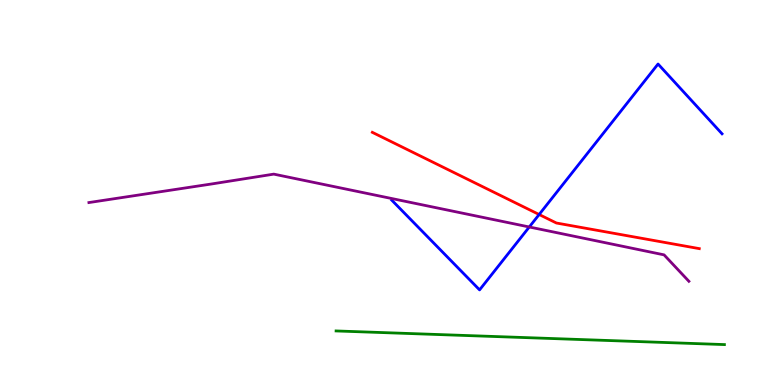[{'lines': ['blue', 'red'], 'intersections': [{'x': 6.96, 'y': 4.43}]}, {'lines': ['green', 'red'], 'intersections': []}, {'lines': ['purple', 'red'], 'intersections': []}, {'lines': ['blue', 'green'], 'intersections': []}, {'lines': ['blue', 'purple'], 'intersections': [{'x': 6.83, 'y': 4.1}]}, {'lines': ['green', 'purple'], 'intersections': []}]